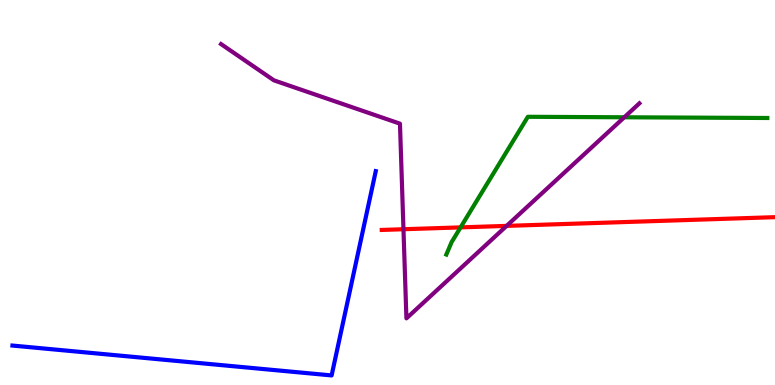[{'lines': ['blue', 'red'], 'intersections': []}, {'lines': ['green', 'red'], 'intersections': [{'x': 5.94, 'y': 4.09}]}, {'lines': ['purple', 'red'], 'intersections': [{'x': 5.21, 'y': 4.05}, {'x': 6.54, 'y': 4.13}]}, {'lines': ['blue', 'green'], 'intersections': []}, {'lines': ['blue', 'purple'], 'intersections': []}, {'lines': ['green', 'purple'], 'intersections': [{'x': 8.06, 'y': 6.95}]}]